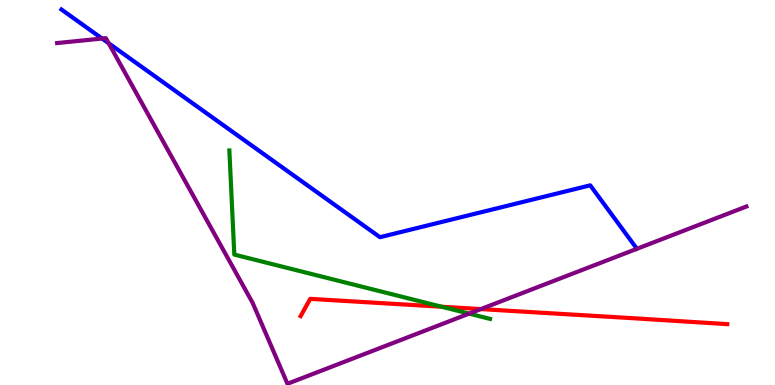[{'lines': ['blue', 'red'], 'intersections': []}, {'lines': ['green', 'red'], 'intersections': [{'x': 5.7, 'y': 2.03}]}, {'lines': ['purple', 'red'], 'intersections': [{'x': 6.2, 'y': 1.97}]}, {'lines': ['blue', 'green'], 'intersections': []}, {'lines': ['blue', 'purple'], 'intersections': [{'x': 1.32, 'y': 9.0}, {'x': 1.4, 'y': 8.88}]}, {'lines': ['green', 'purple'], 'intersections': [{'x': 6.05, 'y': 1.85}]}]